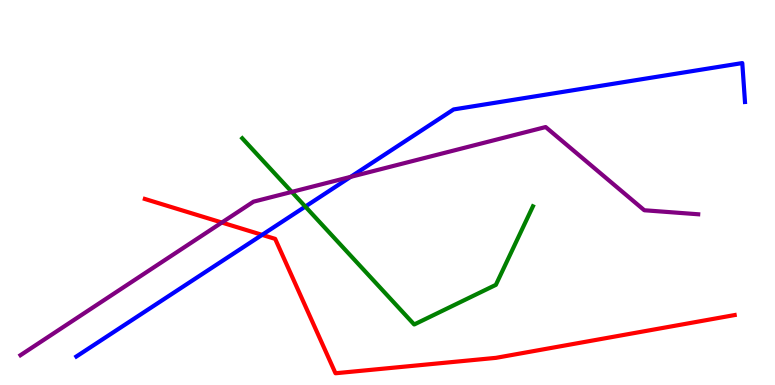[{'lines': ['blue', 'red'], 'intersections': [{'x': 3.38, 'y': 3.9}]}, {'lines': ['green', 'red'], 'intersections': []}, {'lines': ['purple', 'red'], 'intersections': [{'x': 2.86, 'y': 4.22}]}, {'lines': ['blue', 'green'], 'intersections': [{'x': 3.94, 'y': 4.63}]}, {'lines': ['blue', 'purple'], 'intersections': [{'x': 4.52, 'y': 5.41}]}, {'lines': ['green', 'purple'], 'intersections': [{'x': 3.76, 'y': 5.02}]}]